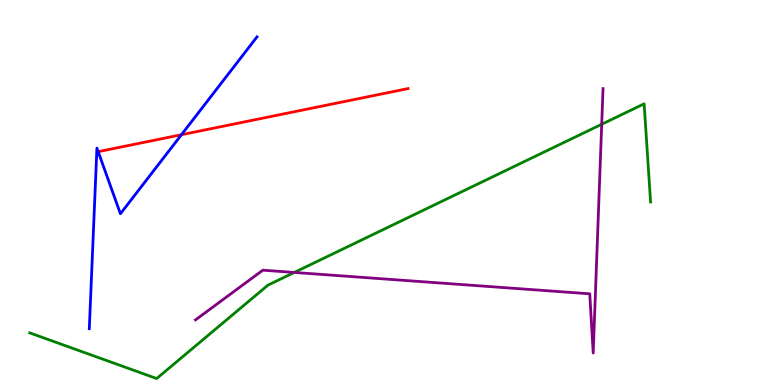[{'lines': ['blue', 'red'], 'intersections': [{'x': 2.34, 'y': 6.5}]}, {'lines': ['green', 'red'], 'intersections': []}, {'lines': ['purple', 'red'], 'intersections': []}, {'lines': ['blue', 'green'], 'intersections': []}, {'lines': ['blue', 'purple'], 'intersections': []}, {'lines': ['green', 'purple'], 'intersections': [{'x': 3.8, 'y': 2.92}, {'x': 7.76, 'y': 6.77}]}]